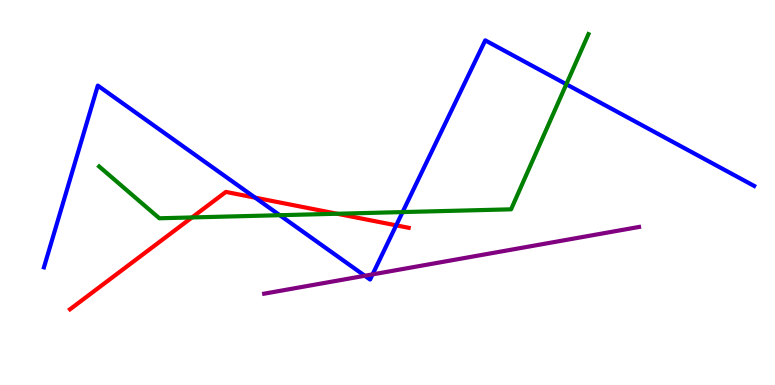[{'lines': ['blue', 'red'], 'intersections': [{'x': 3.29, 'y': 4.87}, {'x': 5.11, 'y': 4.15}]}, {'lines': ['green', 'red'], 'intersections': [{'x': 2.48, 'y': 4.35}, {'x': 4.35, 'y': 4.45}]}, {'lines': ['purple', 'red'], 'intersections': []}, {'lines': ['blue', 'green'], 'intersections': [{'x': 3.61, 'y': 4.41}, {'x': 5.19, 'y': 4.49}, {'x': 7.31, 'y': 7.81}]}, {'lines': ['blue', 'purple'], 'intersections': [{'x': 4.71, 'y': 2.84}, {'x': 4.81, 'y': 2.87}]}, {'lines': ['green', 'purple'], 'intersections': []}]